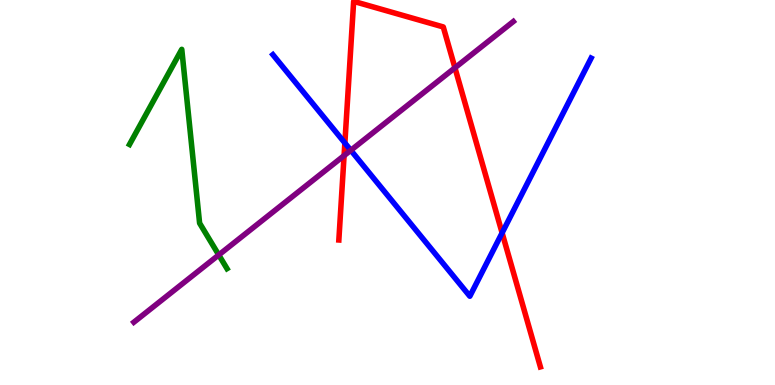[{'lines': ['blue', 'red'], 'intersections': [{'x': 4.45, 'y': 6.29}, {'x': 6.48, 'y': 3.95}]}, {'lines': ['green', 'red'], 'intersections': []}, {'lines': ['purple', 'red'], 'intersections': [{'x': 4.44, 'y': 5.96}, {'x': 5.87, 'y': 8.24}]}, {'lines': ['blue', 'green'], 'intersections': []}, {'lines': ['blue', 'purple'], 'intersections': [{'x': 4.53, 'y': 6.1}]}, {'lines': ['green', 'purple'], 'intersections': [{'x': 2.82, 'y': 3.38}]}]